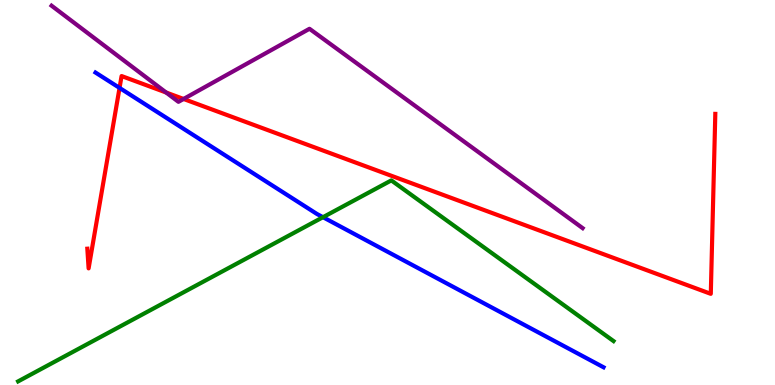[{'lines': ['blue', 'red'], 'intersections': [{'x': 1.54, 'y': 7.72}]}, {'lines': ['green', 'red'], 'intersections': []}, {'lines': ['purple', 'red'], 'intersections': [{'x': 2.14, 'y': 7.6}, {'x': 2.37, 'y': 7.43}]}, {'lines': ['blue', 'green'], 'intersections': [{'x': 4.17, 'y': 4.36}]}, {'lines': ['blue', 'purple'], 'intersections': []}, {'lines': ['green', 'purple'], 'intersections': []}]